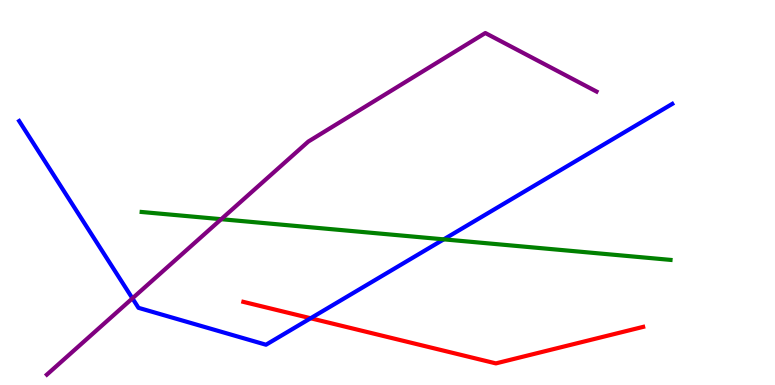[{'lines': ['blue', 'red'], 'intersections': [{'x': 4.01, 'y': 1.73}]}, {'lines': ['green', 'red'], 'intersections': []}, {'lines': ['purple', 'red'], 'intersections': []}, {'lines': ['blue', 'green'], 'intersections': [{'x': 5.73, 'y': 3.78}]}, {'lines': ['blue', 'purple'], 'intersections': [{'x': 1.71, 'y': 2.25}]}, {'lines': ['green', 'purple'], 'intersections': [{'x': 2.85, 'y': 4.31}]}]